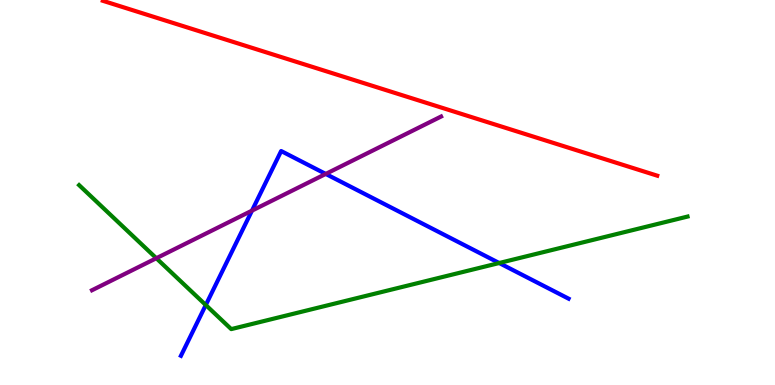[{'lines': ['blue', 'red'], 'intersections': []}, {'lines': ['green', 'red'], 'intersections': []}, {'lines': ['purple', 'red'], 'intersections': []}, {'lines': ['blue', 'green'], 'intersections': [{'x': 2.66, 'y': 2.08}, {'x': 6.44, 'y': 3.17}]}, {'lines': ['blue', 'purple'], 'intersections': [{'x': 3.25, 'y': 4.53}, {'x': 4.2, 'y': 5.48}]}, {'lines': ['green', 'purple'], 'intersections': [{'x': 2.02, 'y': 3.29}]}]